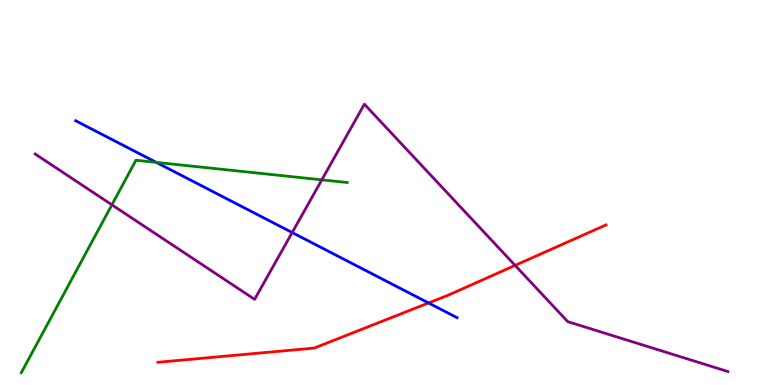[{'lines': ['blue', 'red'], 'intersections': [{'x': 5.53, 'y': 2.13}]}, {'lines': ['green', 'red'], 'intersections': []}, {'lines': ['purple', 'red'], 'intersections': [{'x': 6.65, 'y': 3.11}]}, {'lines': ['blue', 'green'], 'intersections': [{'x': 2.02, 'y': 5.78}]}, {'lines': ['blue', 'purple'], 'intersections': [{'x': 3.77, 'y': 3.96}]}, {'lines': ['green', 'purple'], 'intersections': [{'x': 1.44, 'y': 4.68}, {'x': 4.15, 'y': 5.33}]}]